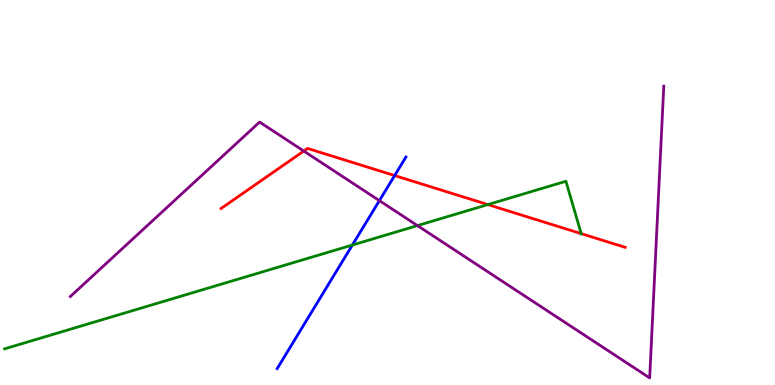[{'lines': ['blue', 'red'], 'intersections': [{'x': 5.09, 'y': 5.44}]}, {'lines': ['green', 'red'], 'intersections': [{'x': 6.3, 'y': 4.69}, {'x': 7.5, 'y': 3.93}]}, {'lines': ['purple', 'red'], 'intersections': [{'x': 3.92, 'y': 6.08}]}, {'lines': ['blue', 'green'], 'intersections': [{'x': 4.55, 'y': 3.64}]}, {'lines': ['blue', 'purple'], 'intersections': [{'x': 4.9, 'y': 4.79}]}, {'lines': ['green', 'purple'], 'intersections': [{'x': 5.39, 'y': 4.14}]}]